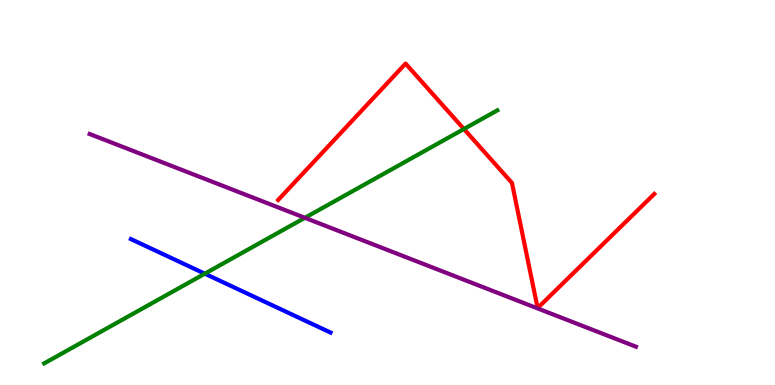[{'lines': ['blue', 'red'], 'intersections': []}, {'lines': ['green', 'red'], 'intersections': [{'x': 5.99, 'y': 6.65}]}, {'lines': ['purple', 'red'], 'intersections': []}, {'lines': ['blue', 'green'], 'intersections': [{'x': 2.64, 'y': 2.89}]}, {'lines': ['blue', 'purple'], 'intersections': []}, {'lines': ['green', 'purple'], 'intersections': [{'x': 3.93, 'y': 4.34}]}]